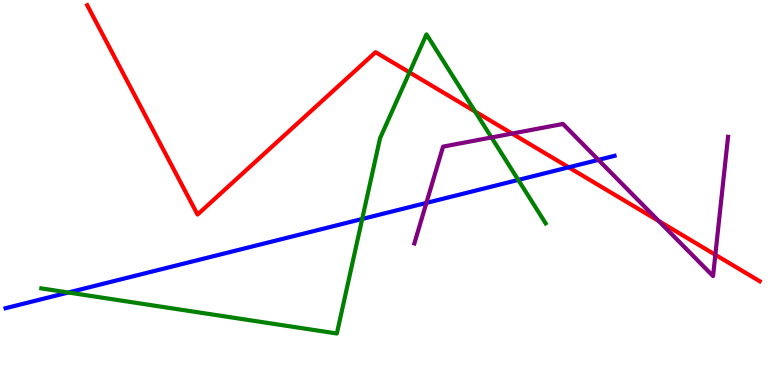[{'lines': ['blue', 'red'], 'intersections': [{'x': 7.34, 'y': 5.65}]}, {'lines': ['green', 'red'], 'intersections': [{'x': 5.28, 'y': 8.12}, {'x': 6.13, 'y': 7.1}]}, {'lines': ['purple', 'red'], 'intersections': [{'x': 6.61, 'y': 6.53}, {'x': 8.5, 'y': 4.26}, {'x': 9.23, 'y': 3.38}]}, {'lines': ['blue', 'green'], 'intersections': [{'x': 0.882, 'y': 2.4}, {'x': 4.67, 'y': 4.31}, {'x': 6.69, 'y': 5.33}]}, {'lines': ['blue', 'purple'], 'intersections': [{'x': 5.5, 'y': 4.73}, {'x': 7.72, 'y': 5.85}]}, {'lines': ['green', 'purple'], 'intersections': [{'x': 6.34, 'y': 6.43}]}]